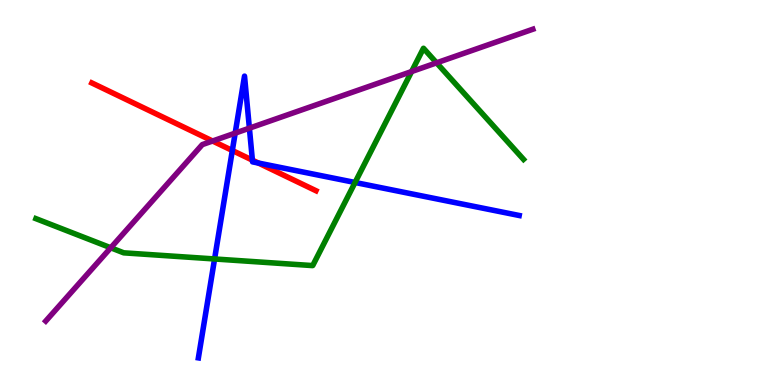[{'lines': ['blue', 'red'], 'intersections': [{'x': 3.0, 'y': 6.09}, {'x': 3.26, 'y': 5.84}, {'x': 3.33, 'y': 5.76}]}, {'lines': ['green', 'red'], 'intersections': []}, {'lines': ['purple', 'red'], 'intersections': [{'x': 2.74, 'y': 6.34}]}, {'lines': ['blue', 'green'], 'intersections': [{'x': 2.77, 'y': 3.27}, {'x': 4.58, 'y': 5.26}]}, {'lines': ['blue', 'purple'], 'intersections': [{'x': 3.03, 'y': 6.54}, {'x': 3.22, 'y': 6.67}]}, {'lines': ['green', 'purple'], 'intersections': [{'x': 1.43, 'y': 3.56}, {'x': 5.31, 'y': 8.14}, {'x': 5.63, 'y': 8.37}]}]